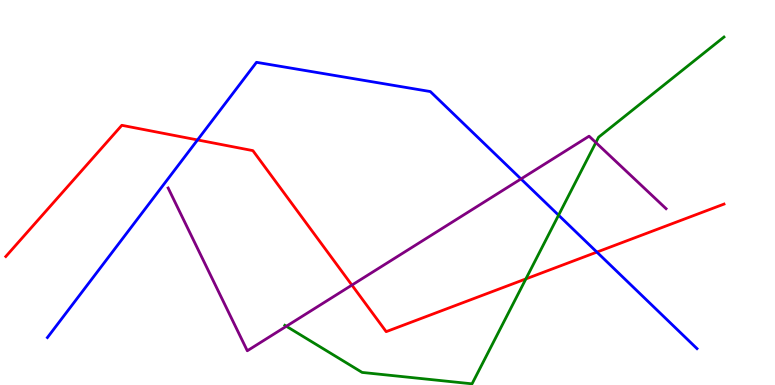[{'lines': ['blue', 'red'], 'intersections': [{'x': 2.55, 'y': 6.37}, {'x': 7.7, 'y': 3.45}]}, {'lines': ['green', 'red'], 'intersections': [{'x': 6.79, 'y': 2.76}]}, {'lines': ['purple', 'red'], 'intersections': [{'x': 4.54, 'y': 2.59}]}, {'lines': ['blue', 'green'], 'intersections': [{'x': 7.21, 'y': 4.41}]}, {'lines': ['blue', 'purple'], 'intersections': [{'x': 6.72, 'y': 5.35}]}, {'lines': ['green', 'purple'], 'intersections': [{'x': 3.69, 'y': 1.53}, {'x': 7.69, 'y': 6.3}]}]